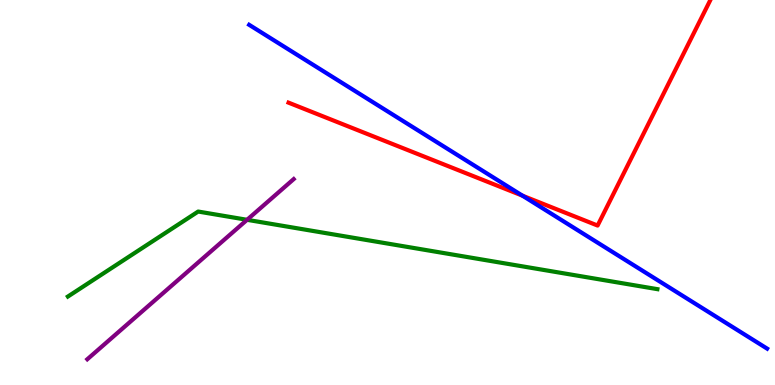[{'lines': ['blue', 'red'], 'intersections': [{'x': 6.74, 'y': 4.92}]}, {'lines': ['green', 'red'], 'intersections': []}, {'lines': ['purple', 'red'], 'intersections': []}, {'lines': ['blue', 'green'], 'intersections': []}, {'lines': ['blue', 'purple'], 'intersections': []}, {'lines': ['green', 'purple'], 'intersections': [{'x': 3.19, 'y': 4.29}]}]